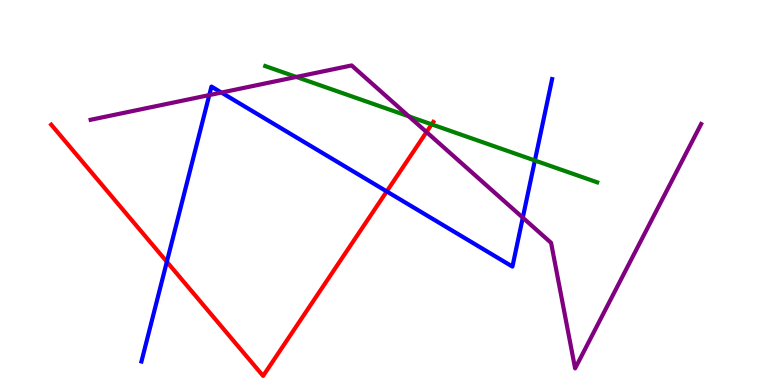[{'lines': ['blue', 'red'], 'intersections': [{'x': 2.15, 'y': 3.2}, {'x': 4.99, 'y': 5.03}]}, {'lines': ['green', 'red'], 'intersections': [{'x': 5.57, 'y': 6.77}]}, {'lines': ['purple', 'red'], 'intersections': [{'x': 5.5, 'y': 6.57}]}, {'lines': ['blue', 'green'], 'intersections': [{'x': 6.9, 'y': 5.83}]}, {'lines': ['blue', 'purple'], 'intersections': [{'x': 2.7, 'y': 7.53}, {'x': 2.86, 'y': 7.6}, {'x': 6.75, 'y': 4.35}]}, {'lines': ['green', 'purple'], 'intersections': [{'x': 3.82, 'y': 8.0}, {'x': 5.28, 'y': 6.98}]}]